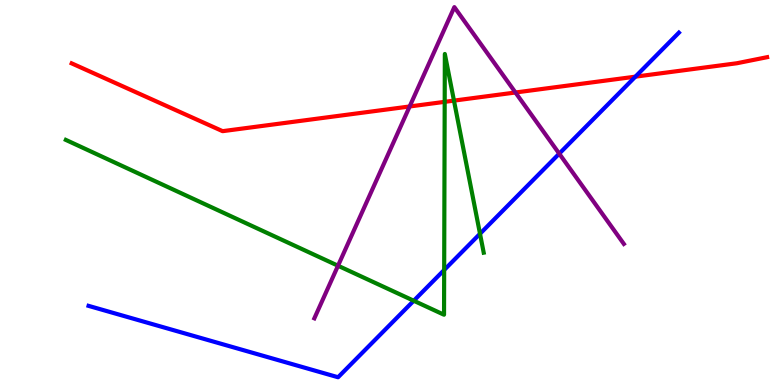[{'lines': ['blue', 'red'], 'intersections': [{'x': 8.2, 'y': 8.01}]}, {'lines': ['green', 'red'], 'intersections': [{'x': 5.74, 'y': 7.35}, {'x': 5.86, 'y': 7.39}]}, {'lines': ['purple', 'red'], 'intersections': [{'x': 5.29, 'y': 7.23}, {'x': 6.65, 'y': 7.6}]}, {'lines': ['blue', 'green'], 'intersections': [{'x': 5.34, 'y': 2.19}, {'x': 5.73, 'y': 2.99}, {'x': 6.19, 'y': 3.93}]}, {'lines': ['blue', 'purple'], 'intersections': [{'x': 7.22, 'y': 6.01}]}, {'lines': ['green', 'purple'], 'intersections': [{'x': 4.36, 'y': 3.1}]}]